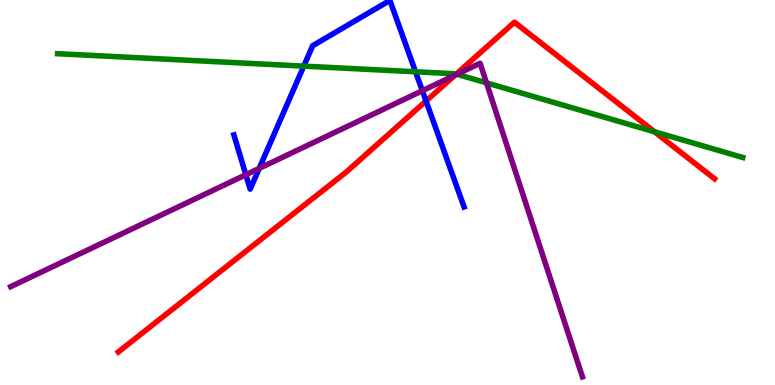[{'lines': ['blue', 'red'], 'intersections': [{'x': 5.5, 'y': 7.38}]}, {'lines': ['green', 'red'], 'intersections': [{'x': 5.89, 'y': 8.08}, {'x': 8.45, 'y': 6.58}]}, {'lines': ['purple', 'red'], 'intersections': [{'x': 5.87, 'y': 8.05}]}, {'lines': ['blue', 'green'], 'intersections': [{'x': 3.92, 'y': 8.28}, {'x': 5.36, 'y': 8.14}]}, {'lines': ['blue', 'purple'], 'intersections': [{'x': 3.17, 'y': 5.46}, {'x': 3.34, 'y': 5.63}, {'x': 5.45, 'y': 7.64}]}, {'lines': ['green', 'purple'], 'intersections': [{'x': 5.9, 'y': 8.07}, {'x': 6.28, 'y': 7.85}]}]